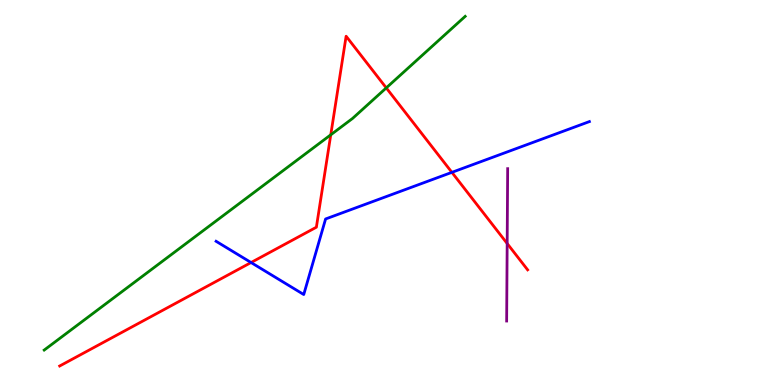[{'lines': ['blue', 'red'], 'intersections': [{'x': 3.24, 'y': 3.18}, {'x': 5.83, 'y': 5.52}]}, {'lines': ['green', 'red'], 'intersections': [{'x': 4.27, 'y': 6.5}, {'x': 4.98, 'y': 7.72}]}, {'lines': ['purple', 'red'], 'intersections': [{'x': 6.54, 'y': 3.68}]}, {'lines': ['blue', 'green'], 'intersections': []}, {'lines': ['blue', 'purple'], 'intersections': []}, {'lines': ['green', 'purple'], 'intersections': []}]